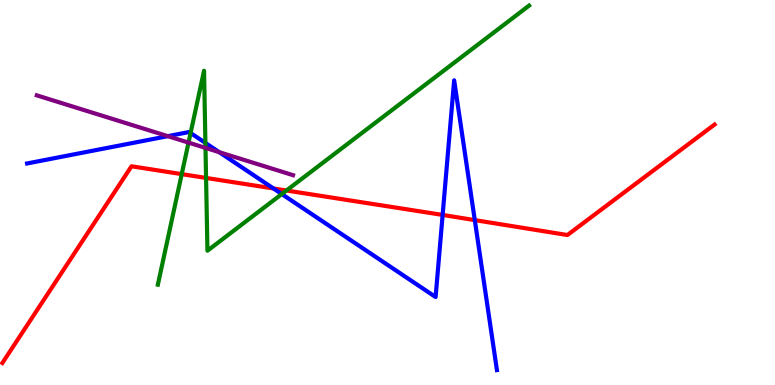[{'lines': ['blue', 'red'], 'intersections': [{'x': 3.53, 'y': 5.1}, {'x': 5.71, 'y': 4.42}, {'x': 6.13, 'y': 4.28}]}, {'lines': ['green', 'red'], 'intersections': [{'x': 2.34, 'y': 5.48}, {'x': 2.66, 'y': 5.38}, {'x': 3.7, 'y': 5.05}]}, {'lines': ['purple', 'red'], 'intersections': []}, {'lines': ['blue', 'green'], 'intersections': [{'x': 2.46, 'y': 6.54}, {'x': 2.65, 'y': 6.29}, {'x': 3.64, 'y': 4.96}]}, {'lines': ['blue', 'purple'], 'intersections': [{'x': 2.17, 'y': 6.46}, {'x': 2.83, 'y': 6.05}]}, {'lines': ['green', 'purple'], 'intersections': [{'x': 2.43, 'y': 6.3}, {'x': 2.65, 'y': 6.16}]}]